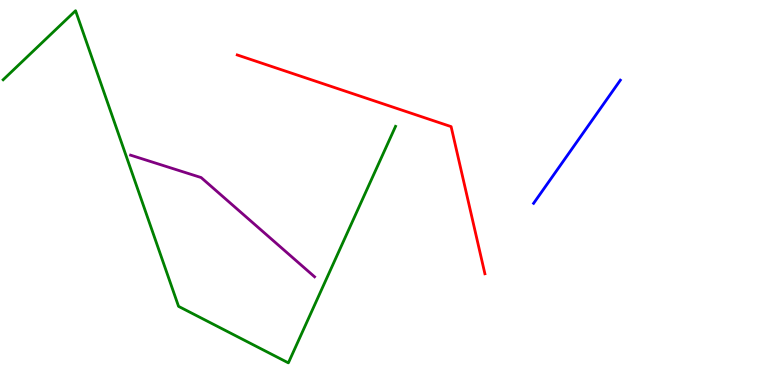[{'lines': ['blue', 'red'], 'intersections': []}, {'lines': ['green', 'red'], 'intersections': []}, {'lines': ['purple', 'red'], 'intersections': []}, {'lines': ['blue', 'green'], 'intersections': []}, {'lines': ['blue', 'purple'], 'intersections': []}, {'lines': ['green', 'purple'], 'intersections': []}]